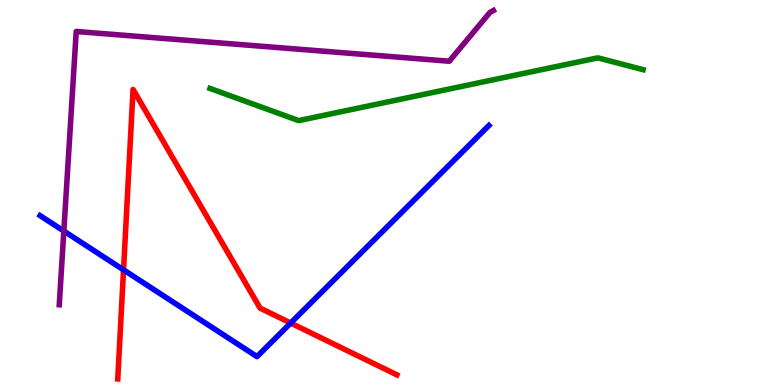[{'lines': ['blue', 'red'], 'intersections': [{'x': 1.59, 'y': 2.99}, {'x': 3.75, 'y': 1.61}]}, {'lines': ['green', 'red'], 'intersections': []}, {'lines': ['purple', 'red'], 'intersections': []}, {'lines': ['blue', 'green'], 'intersections': []}, {'lines': ['blue', 'purple'], 'intersections': [{'x': 0.824, 'y': 4.0}]}, {'lines': ['green', 'purple'], 'intersections': []}]